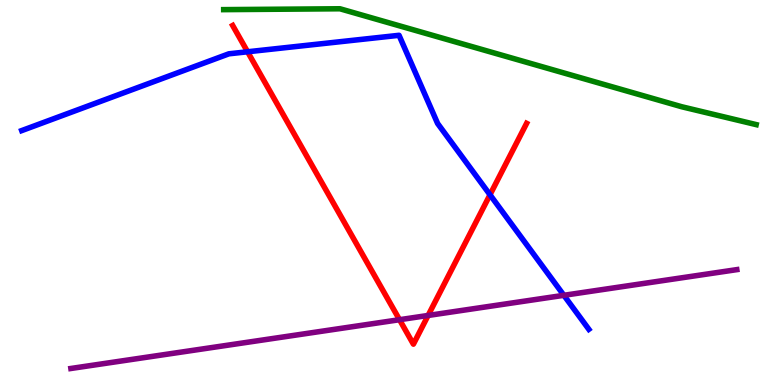[{'lines': ['blue', 'red'], 'intersections': [{'x': 3.19, 'y': 8.66}, {'x': 6.32, 'y': 4.94}]}, {'lines': ['green', 'red'], 'intersections': []}, {'lines': ['purple', 'red'], 'intersections': [{'x': 5.16, 'y': 1.7}, {'x': 5.52, 'y': 1.81}]}, {'lines': ['blue', 'green'], 'intersections': []}, {'lines': ['blue', 'purple'], 'intersections': [{'x': 7.28, 'y': 2.33}]}, {'lines': ['green', 'purple'], 'intersections': []}]